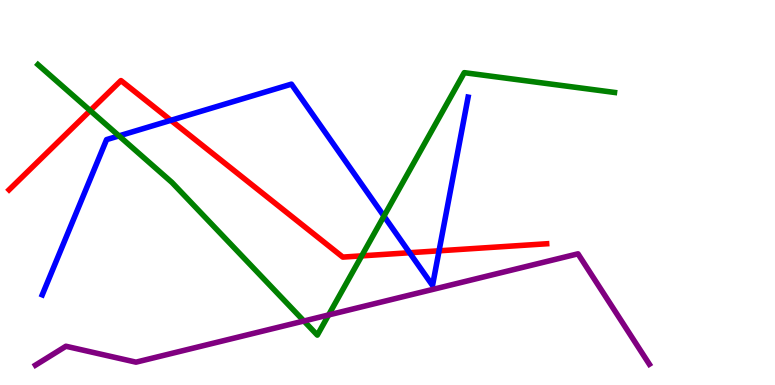[{'lines': ['blue', 'red'], 'intersections': [{'x': 2.21, 'y': 6.87}, {'x': 5.29, 'y': 3.44}, {'x': 5.67, 'y': 3.49}]}, {'lines': ['green', 'red'], 'intersections': [{'x': 1.16, 'y': 7.13}, {'x': 4.67, 'y': 3.35}]}, {'lines': ['purple', 'red'], 'intersections': []}, {'lines': ['blue', 'green'], 'intersections': [{'x': 1.54, 'y': 6.47}, {'x': 4.95, 'y': 4.39}]}, {'lines': ['blue', 'purple'], 'intersections': []}, {'lines': ['green', 'purple'], 'intersections': [{'x': 3.92, 'y': 1.66}, {'x': 4.24, 'y': 1.82}]}]